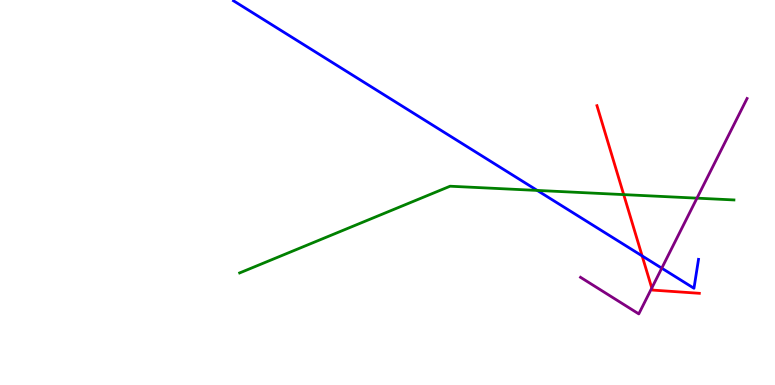[{'lines': ['blue', 'red'], 'intersections': [{'x': 8.29, 'y': 3.35}]}, {'lines': ['green', 'red'], 'intersections': [{'x': 8.05, 'y': 4.95}]}, {'lines': ['purple', 'red'], 'intersections': [{'x': 8.41, 'y': 2.52}]}, {'lines': ['blue', 'green'], 'intersections': [{'x': 6.93, 'y': 5.05}]}, {'lines': ['blue', 'purple'], 'intersections': [{'x': 8.54, 'y': 3.03}]}, {'lines': ['green', 'purple'], 'intersections': [{'x': 8.99, 'y': 4.85}]}]